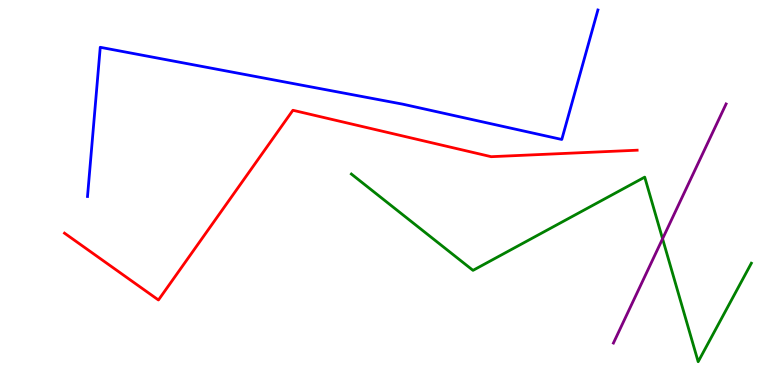[{'lines': ['blue', 'red'], 'intersections': []}, {'lines': ['green', 'red'], 'intersections': []}, {'lines': ['purple', 'red'], 'intersections': []}, {'lines': ['blue', 'green'], 'intersections': []}, {'lines': ['blue', 'purple'], 'intersections': []}, {'lines': ['green', 'purple'], 'intersections': [{'x': 8.55, 'y': 3.8}]}]